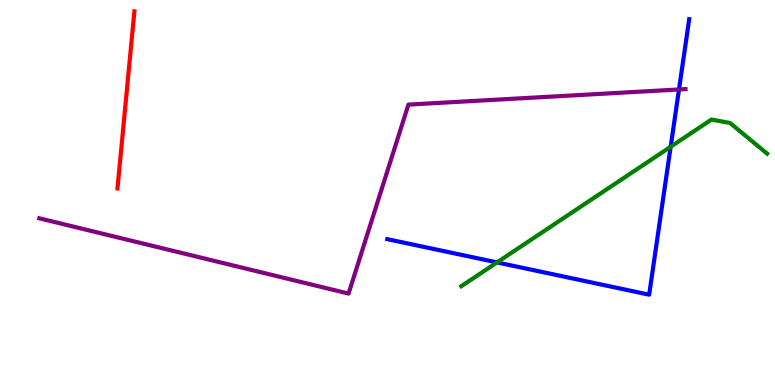[{'lines': ['blue', 'red'], 'intersections': []}, {'lines': ['green', 'red'], 'intersections': []}, {'lines': ['purple', 'red'], 'intersections': []}, {'lines': ['blue', 'green'], 'intersections': [{'x': 6.41, 'y': 3.18}, {'x': 8.65, 'y': 6.19}]}, {'lines': ['blue', 'purple'], 'intersections': [{'x': 8.76, 'y': 7.68}]}, {'lines': ['green', 'purple'], 'intersections': []}]